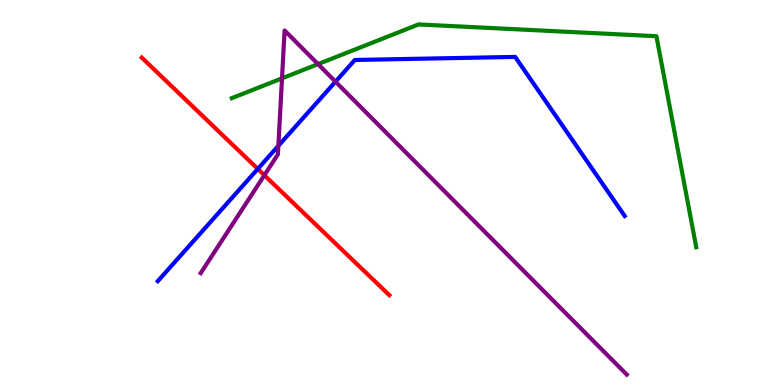[{'lines': ['blue', 'red'], 'intersections': [{'x': 3.33, 'y': 5.61}]}, {'lines': ['green', 'red'], 'intersections': []}, {'lines': ['purple', 'red'], 'intersections': [{'x': 3.41, 'y': 5.45}]}, {'lines': ['blue', 'green'], 'intersections': []}, {'lines': ['blue', 'purple'], 'intersections': [{'x': 3.59, 'y': 6.21}, {'x': 4.33, 'y': 7.88}]}, {'lines': ['green', 'purple'], 'intersections': [{'x': 3.64, 'y': 7.97}, {'x': 4.1, 'y': 8.33}]}]